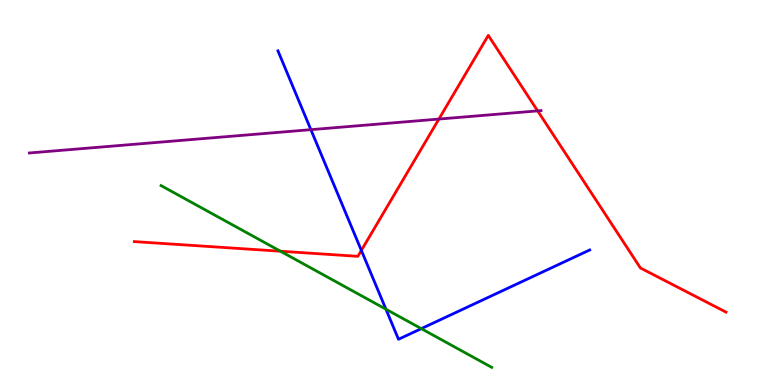[{'lines': ['blue', 'red'], 'intersections': [{'x': 4.66, 'y': 3.5}]}, {'lines': ['green', 'red'], 'intersections': [{'x': 3.62, 'y': 3.47}]}, {'lines': ['purple', 'red'], 'intersections': [{'x': 5.66, 'y': 6.91}, {'x': 6.94, 'y': 7.12}]}, {'lines': ['blue', 'green'], 'intersections': [{'x': 4.98, 'y': 1.97}, {'x': 5.44, 'y': 1.46}]}, {'lines': ['blue', 'purple'], 'intersections': [{'x': 4.01, 'y': 6.63}]}, {'lines': ['green', 'purple'], 'intersections': []}]